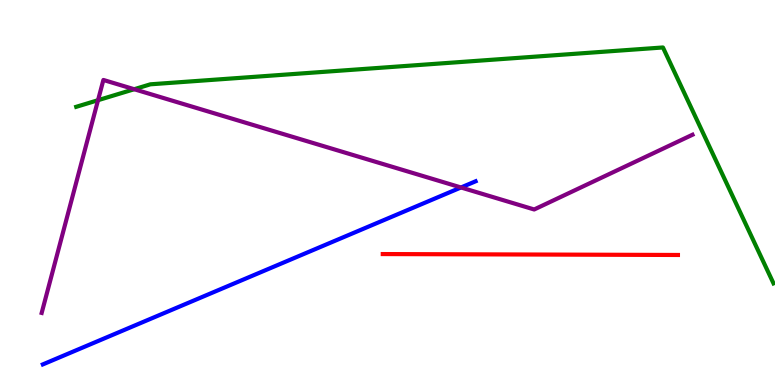[{'lines': ['blue', 'red'], 'intersections': []}, {'lines': ['green', 'red'], 'intersections': []}, {'lines': ['purple', 'red'], 'intersections': []}, {'lines': ['blue', 'green'], 'intersections': []}, {'lines': ['blue', 'purple'], 'intersections': [{'x': 5.95, 'y': 5.13}]}, {'lines': ['green', 'purple'], 'intersections': [{'x': 1.26, 'y': 7.4}, {'x': 1.73, 'y': 7.68}]}]